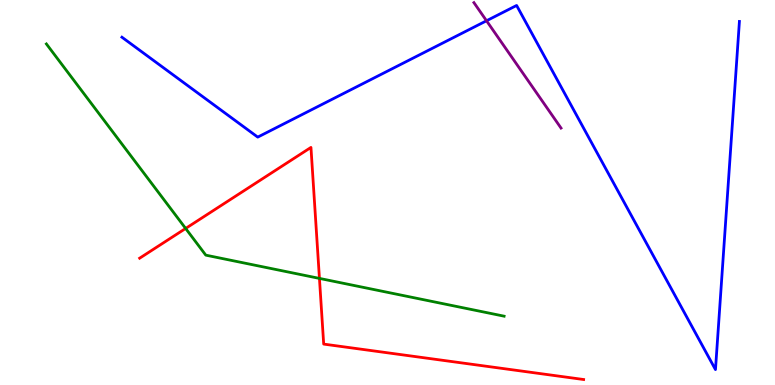[{'lines': ['blue', 'red'], 'intersections': []}, {'lines': ['green', 'red'], 'intersections': [{'x': 2.4, 'y': 4.07}, {'x': 4.12, 'y': 2.77}]}, {'lines': ['purple', 'red'], 'intersections': []}, {'lines': ['blue', 'green'], 'intersections': []}, {'lines': ['blue', 'purple'], 'intersections': [{'x': 6.28, 'y': 9.46}]}, {'lines': ['green', 'purple'], 'intersections': []}]